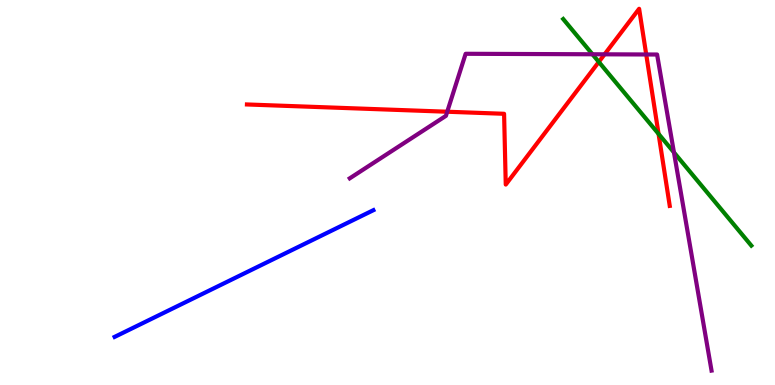[{'lines': ['blue', 'red'], 'intersections': []}, {'lines': ['green', 'red'], 'intersections': [{'x': 7.73, 'y': 8.39}, {'x': 8.5, 'y': 6.52}]}, {'lines': ['purple', 'red'], 'intersections': [{'x': 5.77, 'y': 7.1}, {'x': 7.8, 'y': 8.59}, {'x': 8.34, 'y': 8.59}]}, {'lines': ['blue', 'green'], 'intersections': []}, {'lines': ['blue', 'purple'], 'intersections': []}, {'lines': ['green', 'purple'], 'intersections': [{'x': 7.64, 'y': 8.59}, {'x': 8.7, 'y': 6.04}]}]